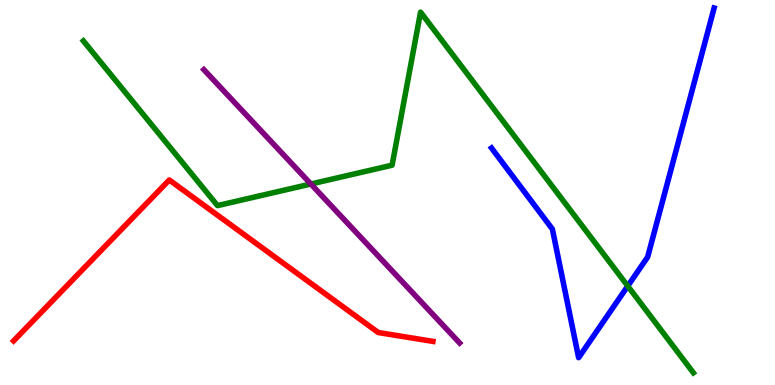[{'lines': ['blue', 'red'], 'intersections': []}, {'lines': ['green', 'red'], 'intersections': []}, {'lines': ['purple', 'red'], 'intersections': []}, {'lines': ['blue', 'green'], 'intersections': [{'x': 8.1, 'y': 2.57}]}, {'lines': ['blue', 'purple'], 'intersections': []}, {'lines': ['green', 'purple'], 'intersections': [{'x': 4.01, 'y': 5.22}]}]